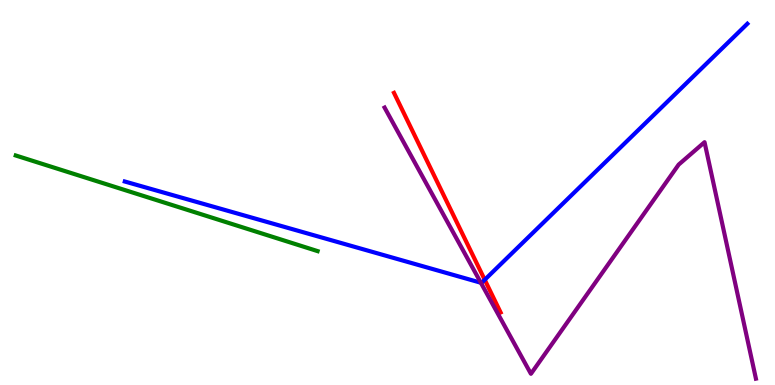[{'lines': ['blue', 'red'], 'intersections': [{'x': 6.25, 'y': 2.73}]}, {'lines': ['green', 'red'], 'intersections': []}, {'lines': ['purple', 'red'], 'intersections': []}, {'lines': ['blue', 'green'], 'intersections': []}, {'lines': ['blue', 'purple'], 'intersections': [{'x': 6.2, 'y': 2.66}]}, {'lines': ['green', 'purple'], 'intersections': []}]